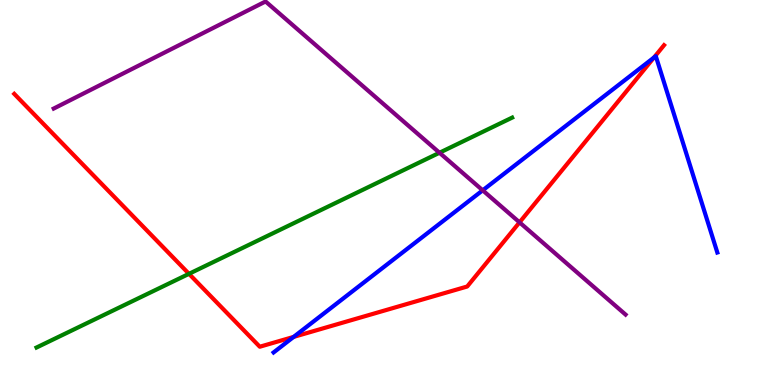[{'lines': ['blue', 'red'], 'intersections': [{'x': 3.79, 'y': 1.25}, {'x': 8.44, 'y': 8.51}]}, {'lines': ['green', 'red'], 'intersections': [{'x': 2.44, 'y': 2.89}]}, {'lines': ['purple', 'red'], 'intersections': [{'x': 6.7, 'y': 4.22}]}, {'lines': ['blue', 'green'], 'intersections': []}, {'lines': ['blue', 'purple'], 'intersections': [{'x': 6.23, 'y': 5.06}]}, {'lines': ['green', 'purple'], 'intersections': [{'x': 5.67, 'y': 6.03}]}]